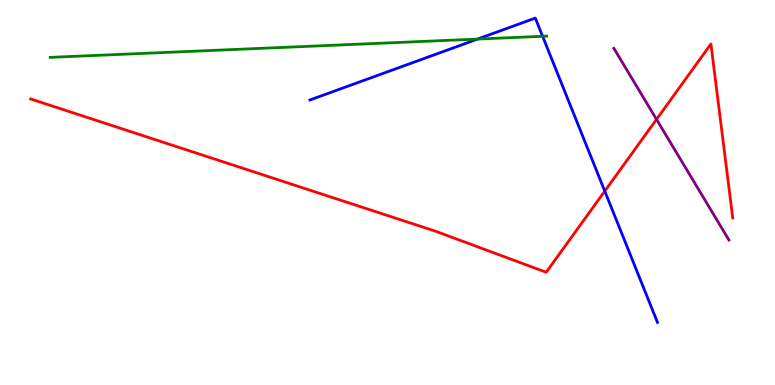[{'lines': ['blue', 'red'], 'intersections': [{'x': 7.8, 'y': 5.04}]}, {'lines': ['green', 'red'], 'intersections': []}, {'lines': ['purple', 'red'], 'intersections': [{'x': 8.47, 'y': 6.9}]}, {'lines': ['blue', 'green'], 'intersections': [{'x': 6.16, 'y': 8.99}, {'x': 7.0, 'y': 9.06}]}, {'lines': ['blue', 'purple'], 'intersections': []}, {'lines': ['green', 'purple'], 'intersections': []}]